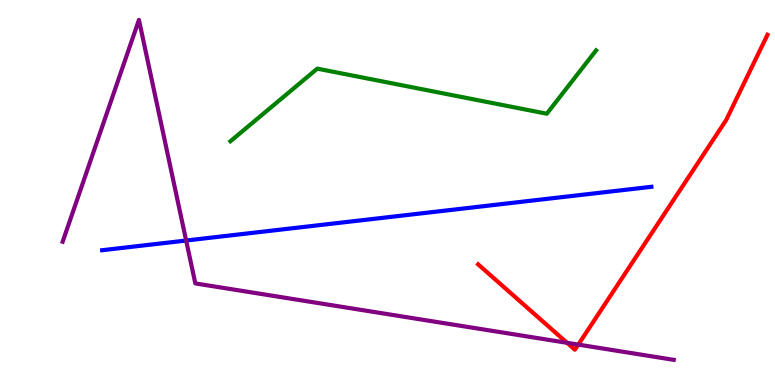[{'lines': ['blue', 'red'], 'intersections': []}, {'lines': ['green', 'red'], 'intersections': []}, {'lines': ['purple', 'red'], 'intersections': [{'x': 7.32, 'y': 1.1}, {'x': 7.46, 'y': 1.05}]}, {'lines': ['blue', 'green'], 'intersections': []}, {'lines': ['blue', 'purple'], 'intersections': [{'x': 2.4, 'y': 3.75}]}, {'lines': ['green', 'purple'], 'intersections': []}]